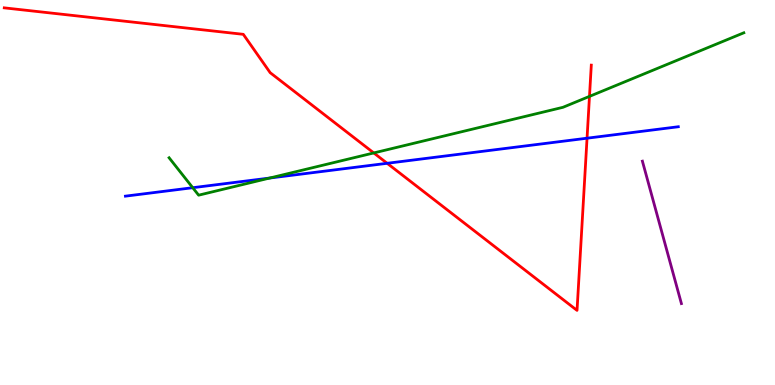[{'lines': ['blue', 'red'], 'intersections': [{'x': 5.0, 'y': 5.76}, {'x': 7.57, 'y': 6.41}]}, {'lines': ['green', 'red'], 'intersections': [{'x': 4.82, 'y': 6.03}, {'x': 7.61, 'y': 7.5}]}, {'lines': ['purple', 'red'], 'intersections': []}, {'lines': ['blue', 'green'], 'intersections': [{'x': 2.49, 'y': 5.12}, {'x': 3.48, 'y': 5.38}]}, {'lines': ['blue', 'purple'], 'intersections': []}, {'lines': ['green', 'purple'], 'intersections': []}]